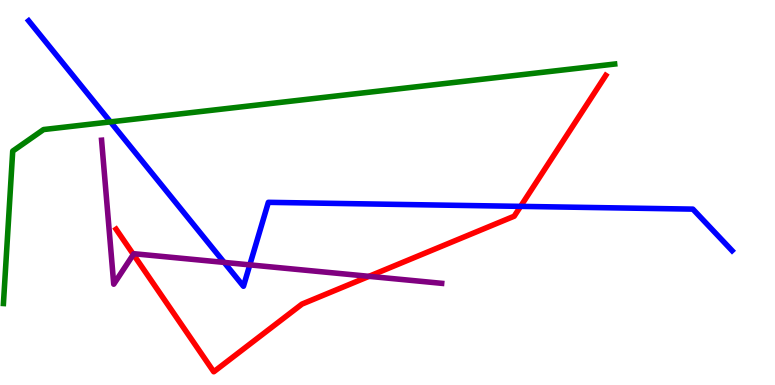[{'lines': ['blue', 'red'], 'intersections': [{'x': 6.72, 'y': 4.64}]}, {'lines': ['green', 'red'], 'intersections': []}, {'lines': ['purple', 'red'], 'intersections': [{'x': 1.72, 'y': 3.39}, {'x': 4.76, 'y': 2.82}]}, {'lines': ['blue', 'green'], 'intersections': [{'x': 1.43, 'y': 6.83}]}, {'lines': ['blue', 'purple'], 'intersections': [{'x': 2.89, 'y': 3.18}, {'x': 3.22, 'y': 3.12}]}, {'lines': ['green', 'purple'], 'intersections': []}]